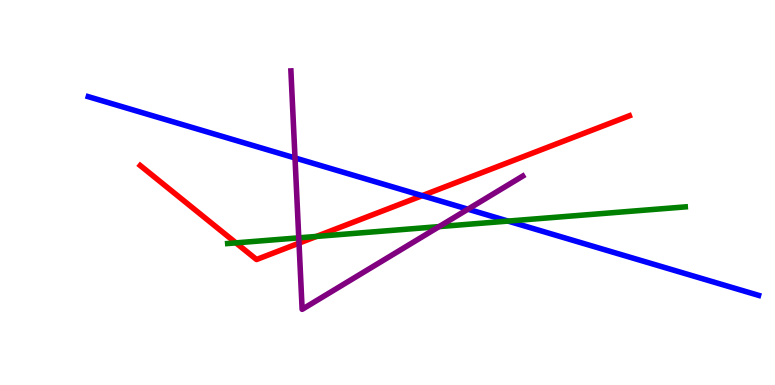[{'lines': ['blue', 'red'], 'intersections': [{'x': 5.45, 'y': 4.92}]}, {'lines': ['green', 'red'], 'intersections': [{'x': 3.04, 'y': 3.69}, {'x': 4.08, 'y': 3.86}]}, {'lines': ['purple', 'red'], 'intersections': [{'x': 3.86, 'y': 3.68}]}, {'lines': ['blue', 'green'], 'intersections': [{'x': 6.56, 'y': 4.26}]}, {'lines': ['blue', 'purple'], 'intersections': [{'x': 3.81, 'y': 5.9}, {'x': 6.04, 'y': 4.57}]}, {'lines': ['green', 'purple'], 'intersections': [{'x': 3.86, 'y': 3.82}, {'x': 5.67, 'y': 4.11}]}]